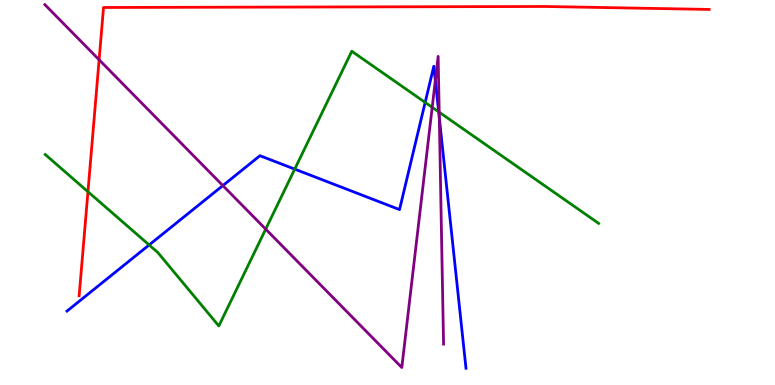[{'lines': ['blue', 'red'], 'intersections': []}, {'lines': ['green', 'red'], 'intersections': [{'x': 1.13, 'y': 5.02}]}, {'lines': ['purple', 'red'], 'intersections': [{'x': 1.28, 'y': 8.45}]}, {'lines': ['blue', 'green'], 'intersections': [{'x': 1.92, 'y': 3.64}, {'x': 3.8, 'y': 5.61}, {'x': 5.49, 'y': 7.34}, {'x': 5.66, 'y': 7.1}]}, {'lines': ['blue', 'purple'], 'intersections': [{'x': 2.88, 'y': 5.18}, {'x': 5.62, 'y': 7.91}, {'x': 5.67, 'y': 6.94}]}, {'lines': ['green', 'purple'], 'intersections': [{'x': 3.43, 'y': 4.05}, {'x': 5.58, 'y': 7.21}, {'x': 5.67, 'y': 7.09}]}]